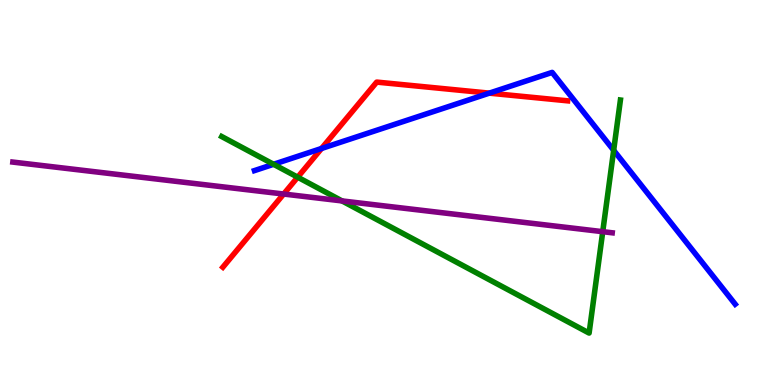[{'lines': ['blue', 'red'], 'intersections': [{'x': 4.15, 'y': 6.14}, {'x': 6.31, 'y': 7.58}]}, {'lines': ['green', 'red'], 'intersections': [{'x': 3.84, 'y': 5.4}]}, {'lines': ['purple', 'red'], 'intersections': [{'x': 3.66, 'y': 4.96}]}, {'lines': ['blue', 'green'], 'intersections': [{'x': 3.53, 'y': 5.73}, {'x': 7.92, 'y': 6.1}]}, {'lines': ['blue', 'purple'], 'intersections': []}, {'lines': ['green', 'purple'], 'intersections': [{'x': 4.41, 'y': 4.78}, {'x': 7.78, 'y': 3.98}]}]